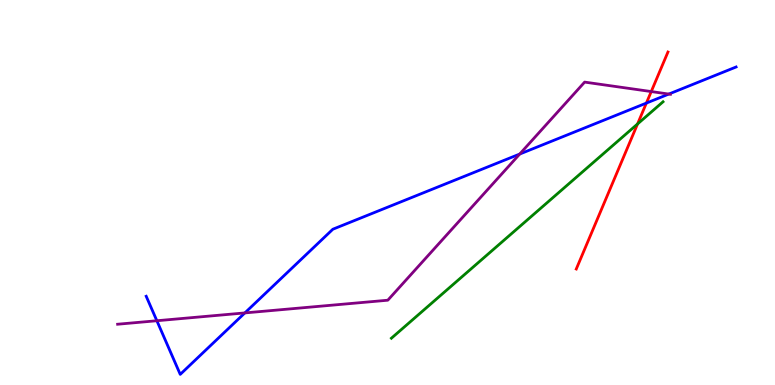[{'lines': ['blue', 'red'], 'intersections': [{'x': 8.34, 'y': 7.32}]}, {'lines': ['green', 'red'], 'intersections': [{'x': 8.23, 'y': 6.78}]}, {'lines': ['purple', 'red'], 'intersections': [{'x': 8.4, 'y': 7.62}]}, {'lines': ['blue', 'green'], 'intersections': []}, {'lines': ['blue', 'purple'], 'intersections': [{'x': 2.02, 'y': 1.67}, {'x': 3.16, 'y': 1.87}, {'x': 6.71, 'y': 6.0}, {'x': 8.63, 'y': 7.56}]}, {'lines': ['green', 'purple'], 'intersections': []}]